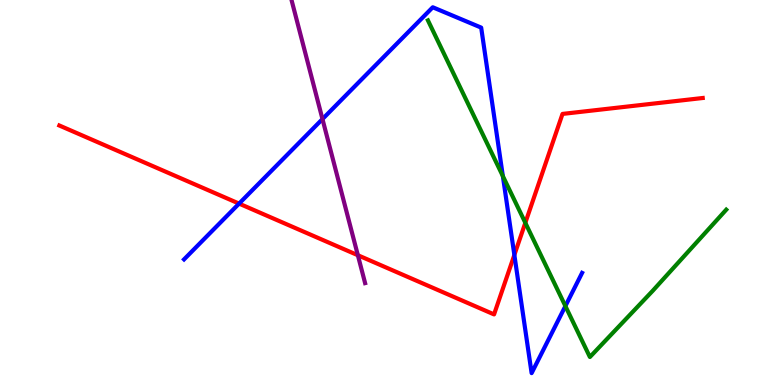[{'lines': ['blue', 'red'], 'intersections': [{'x': 3.08, 'y': 4.71}, {'x': 6.64, 'y': 3.38}]}, {'lines': ['green', 'red'], 'intersections': [{'x': 6.78, 'y': 4.21}]}, {'lines': ['purple', 'red'], 'intersections': [{'x': 4.62, 'y': 3.37}]}, {'lines': ['blue', 'green'], 'intersections': [{'x': 6.49, 'y': 5.43}, {'x': 7.3, 'y': 2.05}]}, {'lines': ['blue', 'purple'], 'intersections': [{'x': 4.16, 'y': 6.91}]}, {'lines': ['green', 'purple'], 'intersections': []}]